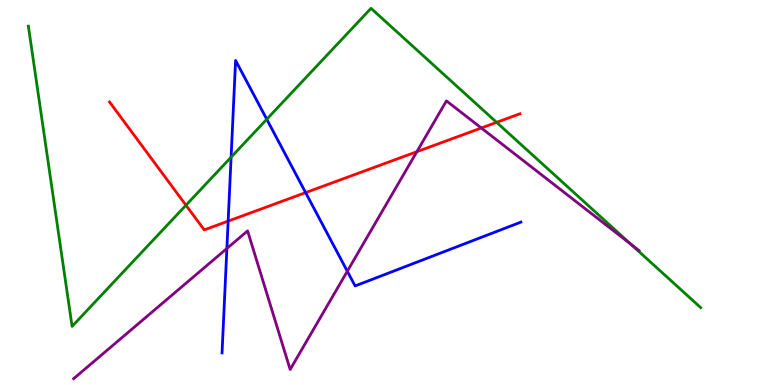[{'lines': ['blue', 'red'], 'intersections': [{'x': 2.94, 'y': 4.26}, {'x': 3.94, 'y': 5.0}]}, {'lines': ['green', 'red'], 'intersections': [{'x': 2.4, 'y': 4.67}, {'x': 6.41, 'y': 6.82}]}, {'lines': ['purple', 'red'], 'intersections': [{'x': 5.38, 'y': 6.06}, {'x': 6.21, 'y': 6.68}]}, {'lines': ['blue', 'green'], 'intersections': [{'x': 2.98, 'y': 5.92}, {'x': 3.44, 'y': 6.9}]}, {'lines': ['blue', 'purple'], 'intersections': [{'x': 2.93, 'y': 3.55}, {'x': 4.48, 'y': 2.95}]}, {'lines': ['green', 'purple'], 'intersections': [{'x': 8.14, 'y': 3.66}]}]